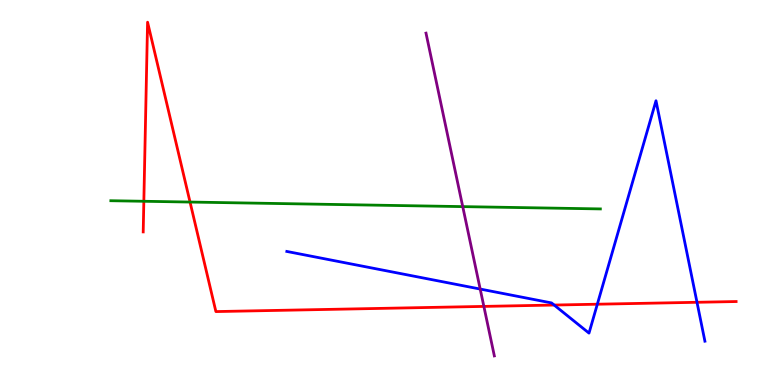[{'lines': ['blue', 'red'], 'intersections': [{'x': 7.15, 'y': 2.08}, {'x': 7.71, 'y': 2.1}, {'x': 8.99, 'y': 2.15}]}, {'lines': ['green', 'red'], 'intersections': [{'x': 1.86, 'y': 4.77}, {'x': 2.45, 'y': 4.75}]}, {'lines': ['purple', 'red'], 'intersections': [{'x': 6.24, 'y': 2.04}]}, {'lines': ['blue', 'green'], 'intersections': []}, {'lines': ['blue', 'purple'], 'intersections': [{'x': 6.2, 'y': 2.49}]}, {'lines': ['green', 'purple'], 'intersections': [{'x': 5.97, 'y': 4.63}]}]